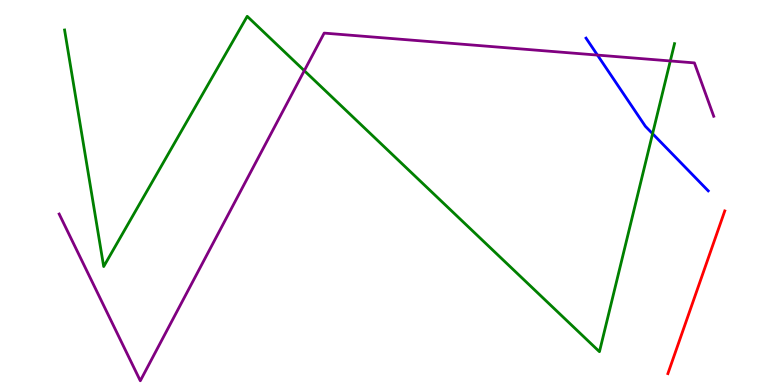[{'lines': ['blue', 'red'], 'intersections': []}, {'lines': ['green', 'red'], 'intersections': []}, {'lines': ['purple', 'red'], 'intersections': []}, {'lines': ['blue', 'green'], 'intersections': [{'x': 8.42, 'y': 6.53}]}, {'lines': ['blue', 'purple'], 'intersections': [{'x': 7.71, 'y': 8.57}]}, {'lines': ['green', 'purple'], 'intersections': [{'x': 3.93, 'y': 8.16}, {'x': 8.65, 'y': 8.42}]}]